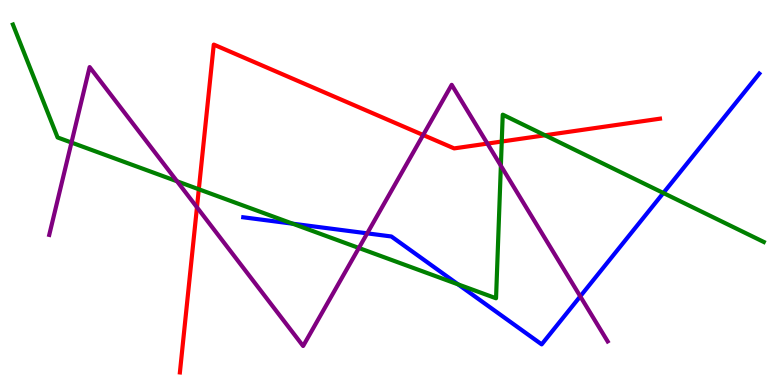[{'lines': ['blue', 'red'], 'intersections': []}, {'lines': ['green', 'red'], 'intersections': [{'x': 2.57, 'y': 5.08}, {'x': 6.47, 'y': 6.32}, {'x': 7.03, 'y': 6.49}]}, {'lines': ['purple', 'red'], 'intersections': [{'x': 2.54, 'y': 4.62}, {'x': 5.46, 'y': 6.49}, {'x': 6.29, 'y': 6.27}]}, {'lines': ['blue', 'green'], 'intersections': [{'x': 3.78, 'y': 4.19}, {'x': 5.91, 'y': 2.61}, {'x': 8.56, 'y': 4.99}]}, {'lines': ['blue', 'purple'], 'intersections': [{'x': 4.74, 'y': 3.94}, {'x': 7.49, 'y': 2.3}]}, {'lines': ['green', 'purple'], 'intersections': [{'x': 0.922, 'y': 6.3}, {'x': 2.28, 'y': 5.29}, {'x': 4.63, 'y': 3.56}, {'x': 6.46, 'y': 5.7}]}]